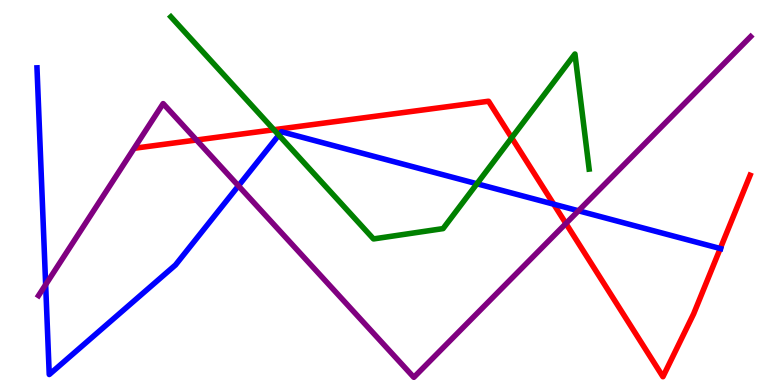[{'lines': ['blue', 'red'], 'intersections': [{'x': 7.14, 'y': 4.7}, {'x': 9.29, 'y': 3.55}]}, {'lines': ['green', 'red'], 'intersections': [{'x': 3.53, 'y': 6.63}, {'x': 6.6, 'y': 6.42}]}, {'lines': ['purple', 'red'], 'intersections': [{'x': 2.54, 'y': 6.36}, {'x': 7.3, 'y': 4.2}]}, {'lines': ['blue', 'green'], 'intersections': [{'x': 3.6, 'y': 6.49}, {'x': 6.15, 'y': 5.23}]}, {'lines': ['blue', 'purple'], 'intersections': [{'x': 0.589, 'y': 2.61}, {'x': 3.08, 'y': 5.17}, {'x': 7.46, 'y': 4.53}]}, {'lines': ['green', 'purple'], 'intersections': []}]